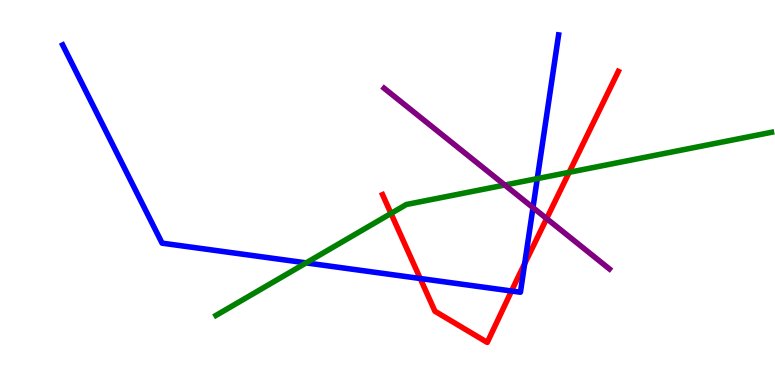[{'lines': ['blue', 'red'], 'intersections': [{'x': 5.42, 'y': 2.77}, {'x': 6.6, 'y': 2.44}, {'x': 6.77, 'y': 3.15}]}, {'lines': ['green', 'red'], 'intersections': [{'x': 5.05, 'y': 4.46}, {'x': 7.34, 'y': 5.52}]}, {'lines': ['purple', 'red'], 'intersections': [{'x': 7.05, 'y': 4.32}]}, {'lines': ['blue', 'green'], 'intersections': [{'x': 3.95, 'y': 3.17}, {'x': 6.93, 'y': 5.36}]}, {'lines': ['blue', 'purple'], 'intersections': [{'x': 6.88, 'y': 4.61}]}, {'lines': ['green', 'purple'], 'intersections': [{'x': 6.51, 'y': 5.19}]}]